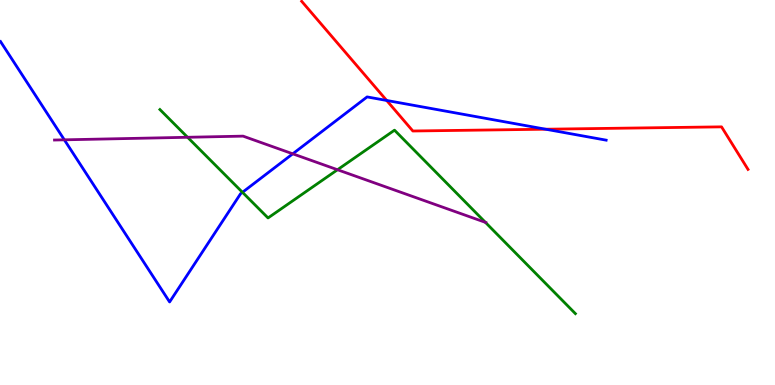[{'lines': ['blue', 'red'], 'intersections': [{'x': 4.99, 'y': 7.39}, {'x': 7.04, 'y': 6.64}]}, {'lines': ['green', 'red'], 'intersections': []}, {'lines': ['purple', 'red'], 'intersections': []}, {'lines': ['blue', 'green'], 'intersections': [{'x': 3.13, 'y': 5.0}]}, {'lines': ['blue', 'purple'], 'intersections': [{'x': 0.83, 'y': 6.37}, {'x': 3.78, 'y': 6.0}]}, {'lines': ['green', 'purple'], 'intersections': [{'x': 2.42, 'y': 6.43}, {'x': 4.35, 'y': 5.59}, {'x': 6.26, 'y': 4.22}]}]